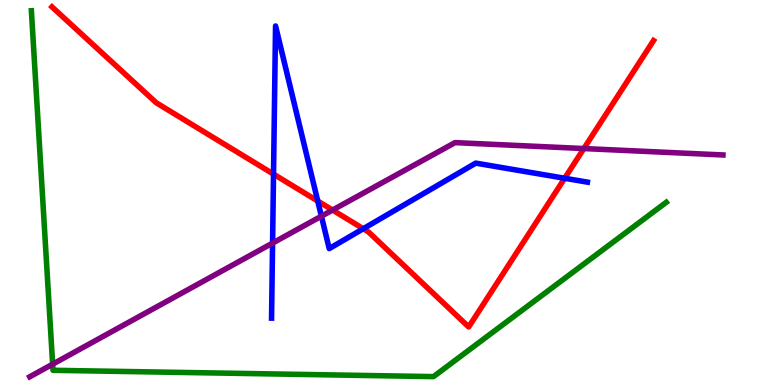[{'lines': ['blue', 'red'], 'intersections': [{'x': 3.53, 'y': 5.48}, {'x': 4.1, 'y': 4.78}, {'x': 4.69, 'y': 4.06}, {'x': 7.29, 'y': 5.37}]}, {'lines': ['green', 'red'], 'intersections': []}, {'lines': ['purple', 'red'], 'intersections': [{'x': 4.29, 'y': 4.54}, {'x': 7.53, 'y': 6.14}]}, {'lines': ['blue', 'green'], 'intersections': []}, {'lines': ['blue', 'purple'], 'intersections': [{'x': 3.52, 'y': 3.69}, {'x': 4.15, 'y': 4.38}]}, {'lines': ['green', 'purple'], 'intersections': [{'x': 0.679, 'y': 0.541}]}]